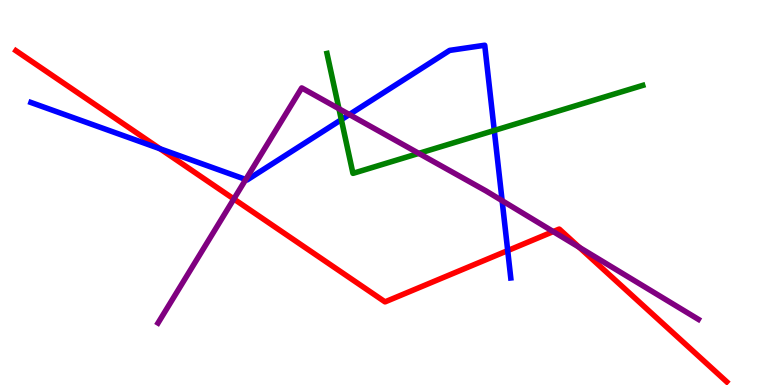[{'lines': ['blue', 'red'], 'intersections': [{'x': 2.06, 'y': 6.14}, {'x': 6.55, 'y': 3.49}]}, {'lines': ['green', 'red'], 'intersections': []}, {'lines': ['purple', 'red'], 'intersections': [{'x': 3.02, 'y': 4.83}, {'x': 7.14, 'y': 3.98}, {'x': 7.47, 'y': 3.58}]}, {'lines': ['blue', 'green'], 'intersections': [{'x': 4.4, 'y': 6.89}, {'x': 6.38, 'y': 6.61}]}, {'lines': ['blue', 'purple'], 'intersections': [{'x': 3.17, 'y': 5.34}, {'x': 4.51, 'y': 7.02}, {'x': 6.48, 'y': 4.79}]}, {'lines': ['green', 'purple'], 'intersections': [{'x': 4.37, 'y': 7.18}, {'x': 5.4, 'y': 6.02}]}]